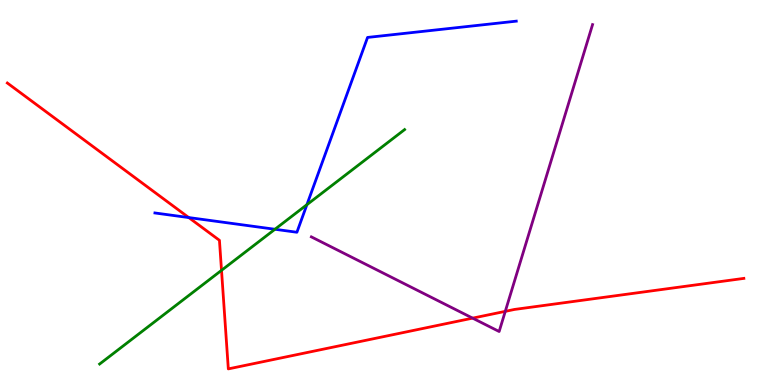[{'lines': ['blue', 'red'], 'intersections': [{'x': 2.44, 'y': 4.35}]}, {'lines': ['green', 'red'], 'intersections': [{'x': 2.86, 'y': 2.98}]}, {'lines': ['purple', 'red'], 'intersections': [{'x': 6.1, 'y': 1.74}, {'x': 6.52, 'y': 1.91}]}, {'lines': ['blue', 'green'], 'intersections': [{'x': 3.55, 'y': 4.04}, {'x': 3.96, 'y': 4.68}]}, {'lines': ['blue', 'purple'], 'intersections': []}, {'lines': ['green', 'purple'], 'intersections': []}]